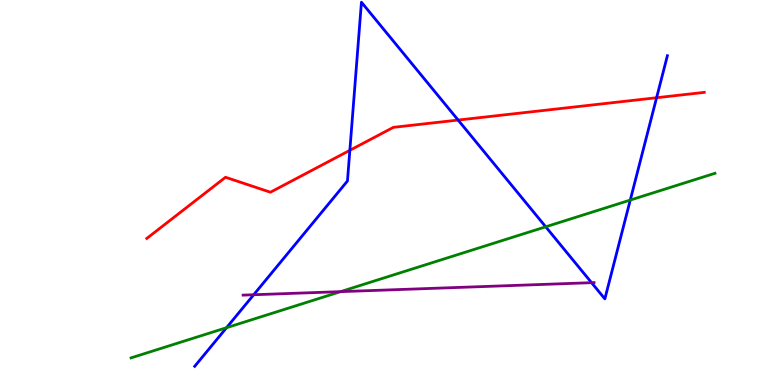[{'lines': ['blue', 'red'], 'intersections': [{'x': 4.51, 'y': 6.1}, {'x': 5.91, 'y': 6.88}, {'x': 8.47, 'y': 7.46}]}, {'lines': ['green', 'red'], 'intersections': []}, {'lines': ['purple', 'red'], 'intersections': []}, {'lines': ['blue', 'green'], 'intersections': [{'x': 2.92, 'y': 1.49}, {'x': 7.04, 'y': 4.11}, {'x': 8.13, 'y': 4.8}]}, {'lines': ['blue', 'purple'], 'intersections': [{'x': 3.27, 'y': 2.34}, {'x': 7.63, 'y': 2.66}]}, {'lines': ['green', 'purple'], 'intersections': [{'x': 4.39, 'y': 2.42}]}]